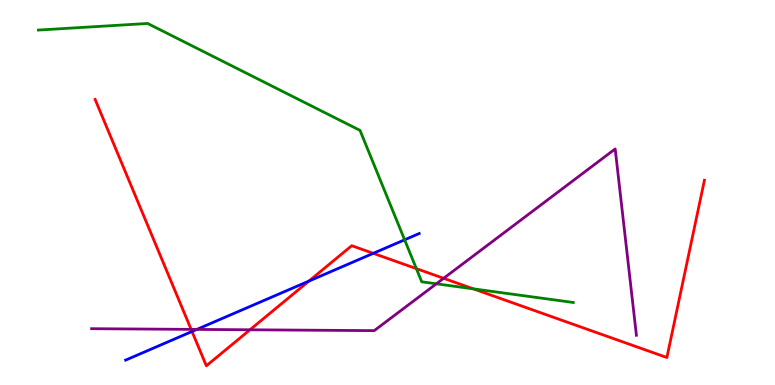[{'lines': ['blue', 'red'], 'intersections': [{'x': 2.48, 'y': 1.39}, {'x': 3.99, 'y': 2.7}, {'x': 4.82, 'y': 3.42}]}, {'lines': ['green', 'red'], 'intersections': [{'x': 5.37, 'y': 3.02}, {'x': 6.11, 'y': 2.5}]}, {'lines': ['purple', 'red'], 'intersections': [{'x': 2.47, 'y': 1.44}, {'x': 3.23, 'y': 1.43}, {'x': 5.72, 'y': 2.77}]}, {'lines': ['blue', 'green'], 'intersections': [{'x': 5.22, 'y': 3.77}]}, {'lines': ['blue', 'purple'], 'intersections': [{'x': 2.54, 'y': 1.44}]}, {'lines': ['green', 'purple'], 'intersections': [{'x': 5.63, 'y': 2.63}]}]